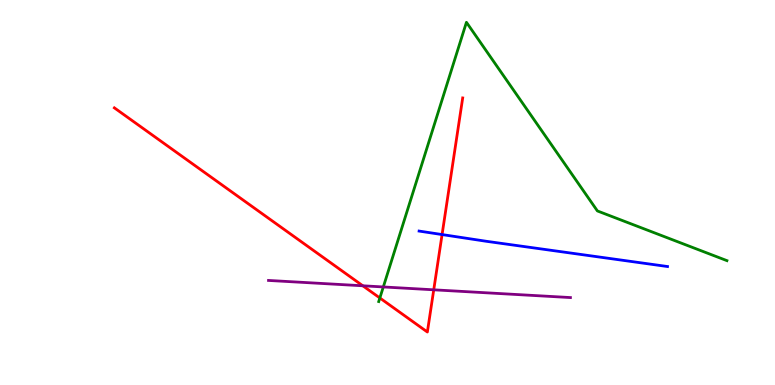[{'lines': ['blue', 'red'], 'intersections': [{'x': 5.7, 'y': 3.91}]}, {'lines': ['green', 'red'], 'intersections': [{'x': 4.9, 'y': 2.26}]}, {'lines': ['purple', 'red'], 'intersections': [{'x': 4.68, 'y': 2.58}, {'x': 5.6, 'y': 2.47}]}, {'lines': ['blue', 'green'], 'intersections': []}, {'lines': ['blue', 'purple'], 'intersections': []}, {'lines': ['green', 'purple'], 'intersections': [{'x': 4.95, 'y': 2.55}]}]